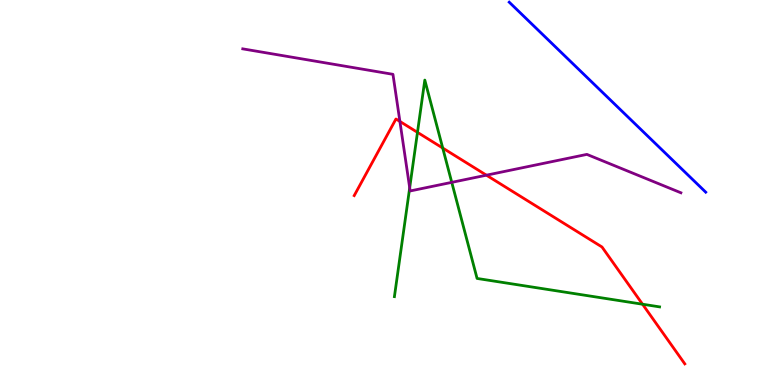[{'lines': ['blue', 'red'], 'intersections': []}, {'lines': ['green', 'red'], 'intersections': [{'x': 5.39, 'y': 6.56}, {'x': 5.71, 'y': 6.15}, {'x': 8.29, 'y': 2.1}]}, {'lines': ['purple', 'red'], 'intersections': [{'x': 5.16, 'y': 6.85}, {'x': 6.28, 'y': 5.45}]}, {'lines': ['blue', 'green'], 'intersections': []}, {'lines': ['blue', 'purple'], 'intersections': []}, {'lines': ['green', 'purple'], 'intersections': [{'x': 5.29, 'y': 5.12}, {'x': 5.83, 'y': 5.26}]}]